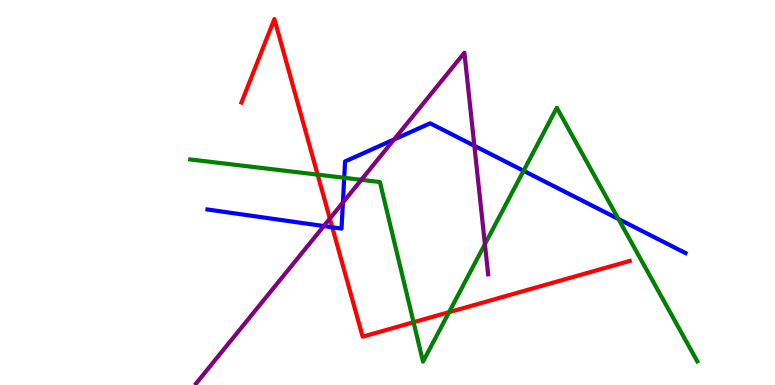[{'lines': ['blue', 'red'], 'intersections': [{'x': 4.29, 'y': 4.1}]}, {'lines': ['green', 'red'], 'intersections': [{'x': 4.1, 'y': 5.46}, {'x': 5.34, 'y': 1.63}, {'x': 5.79, 'y': 1.89}]}, {'lines': ['purple', 'red'], 'intersections': [{'x': 4.26, 'y': 4.32}]}, {'lines': ['blue', 'green'], 'intersections': [{'x': 4.44, 'y': 5.38}, {'x': 6.76, 'y': 5.56}, {'x': 7.98, 'y': 4.31}]}, {'lines': ['blue', 'purple'], 'intersections': [{'x': 4.18, 'y': 4.13}, {'x': 4.42, 'y': 4.74}, {'x': 5.08, 'y': 6.38}, {'x': 6.12, 'y': 6.21}]}, {'lines': ['green', 'purple'], 'intersections': [{'x': 4.66, 'y': 5.33}, {'x': 6.26, 'y': 3.66}]}]